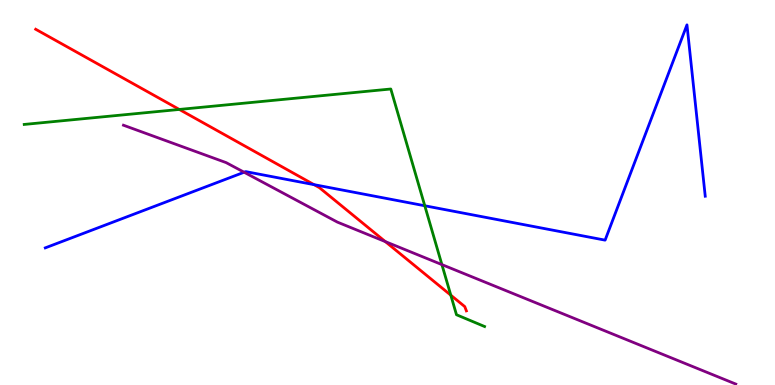[{'lines': ['blue', 'red'], 'intersections': [{'x': 4.05, 'y': 5.2}]}, {'lines': ['green', 'red'], 'intersections': [{'x': 2.31, 'y': 7.16}, {'x': 5.82, 'y': 2.33}]}, {'lines': ['purple', 'red'], 'intersections': [{'x': 4.97, 'y': 3.72}]}, {'lines': ['blue', 'green'], 'intersections': [{'x': 5.48, 'y': 4.66}]}, {'lines': ['blue', 'purple'], 'intersections': [{'x': 3.15, 'y': 5.53}]}, {'lines': ['green', 'purple'], 'intersections': [{'x': 5.7, 'y': 3.13}]}]